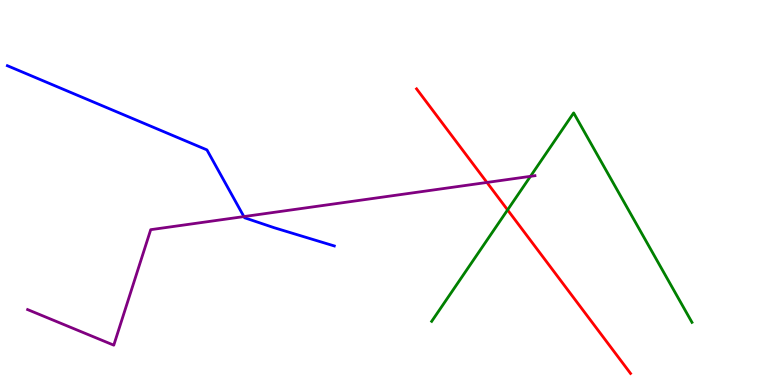[{'lines': ['blue', 'red'], 'intersections': []}, {'lines': ['green', 'red'], 'intersections': [{'x': 6.55, 'y': 4.55}]}, {'lines': ['purple', 'red'], 'intersections': [{'x': 6.28, 'y': 5.26}]}, {'lines': ['blue', 'green'], 'intersections': []}, {'lines': ['blue', 'purple'], 'intersections': [{'x': 3.15, 'y': 4.37}]}, {'lines': ['green', 'purple'], 'intersections': [{'x': 6.84, 'y': 5.42}]}]